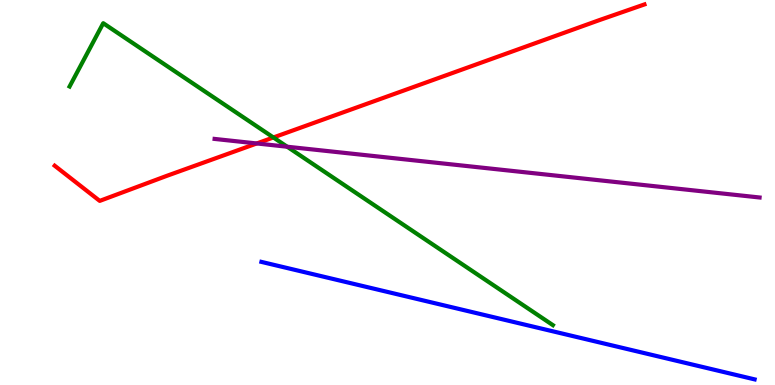[{'lines': ['blue', 'red'], 'intersections': []}, {'lines': ['green', 'red'], 'intersections': [{'x': 3.53, 'y': 6.43}]}, {'lines': ['purple', 'red'], 'intersections': [{'x': 3.31, 'y': 6.27}]}, {'lines': ['blue', 'green'], 'intersections': []}, {'lines': ['blue', 'purple'], 'intersections': []}, {'lines': ['green', 'purple'], 'intersections': [{'x': 3.71, 'y': 6.19}]}]